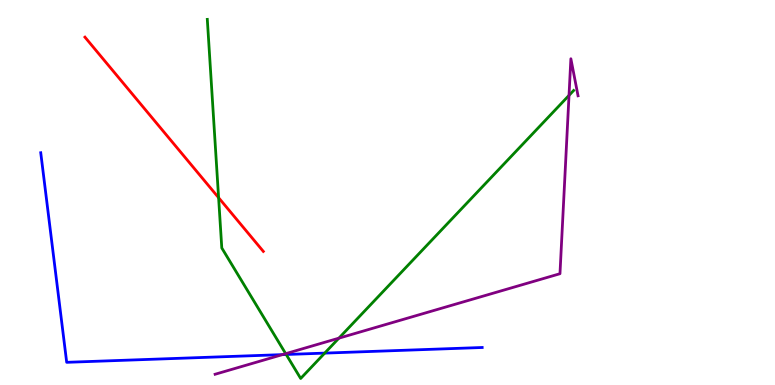[{'lines': ['blue', 'red'], 'intersections': []}, {'lines': ['green', 'red'], 'intersections': [{'x': 2.82, 'y': 4.87}]}, {'lines': ['purple', 'red'], 'intersections': []}, {'lines': ['blue', 'green'], 'intersections': [{'x': 3.69, 'y': 0.793}, {'x': 4.19, 'y': 0.828}]}, {'lines': ['blue', 'purple'], 'intersections': [{'x': 3.64, 'y': 0.789}]}, {'lines': ['green', 'purple'], 'intersections': [{'x': 3.69, 'y': 0.814}, {'x': 4.37, 'y': 1.22}, {'x': 7.34, 'y': 7.52}]}]